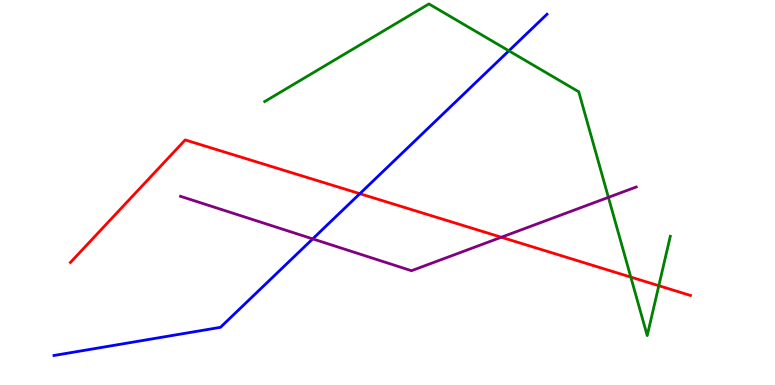[{'lines': ['blue', 'red'], 'intersections': [{'x': 4.64, 'y': 4.97}]}, {'lines': ['green', 'red'], 'intersections': [{'x': 8.14, 'y': 2.8}, {'x': 8.5, 'y': 2.58}]}, {'lines': ['purple', 'red'], 'intersections': [{'x': 6.47, 'y': 3.84}]}, {'lines': ['blue', 'green'], 'intersections': [{'x': 6.57, 'y': 8.68}]}, {'lines': ['blue', 'purple'], 'intersections': [{'x': 4.03, 'y': 3.8}]}, {'lines': ['green', 'purple'], 'intersections': [{'x': 7.85, 'y': 4.87}]}]